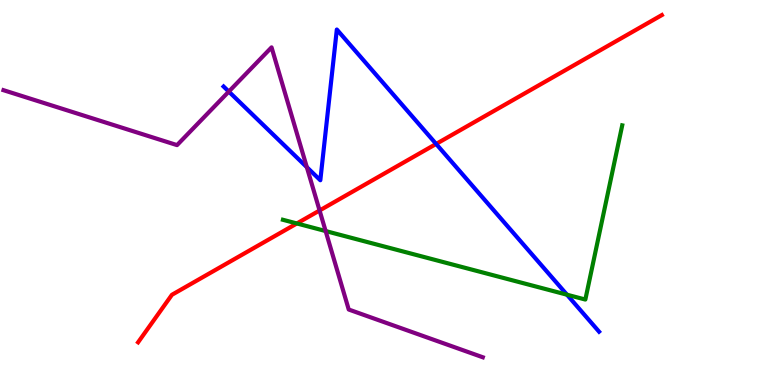[{'lines': ['blue', 'red'], 'intersections': [{'x': 5.63, 'y': 6.26}]}, {'lines': ['green', 'red'], 'intersections': [{'x': 3.83, 'y': 4.2}]}, {'lines': ['purple', 'red'], 'intersections': [{'x': 4.12, 'y': 4.53}]}, {'lines': ['blue', 'green'], 'intersections': [{'x': 7.32, 'y': 2.35}]}, {'lines': ['blue', 'purple'], 'intersections': [{'x': 2.95, 'y': 7.62}, {'x': 3.96, 'y': 5.66}]}, {'lines': ['green', 'purple'], 'intersections': [{'x': 4.2, 'y': 4.0}]}]